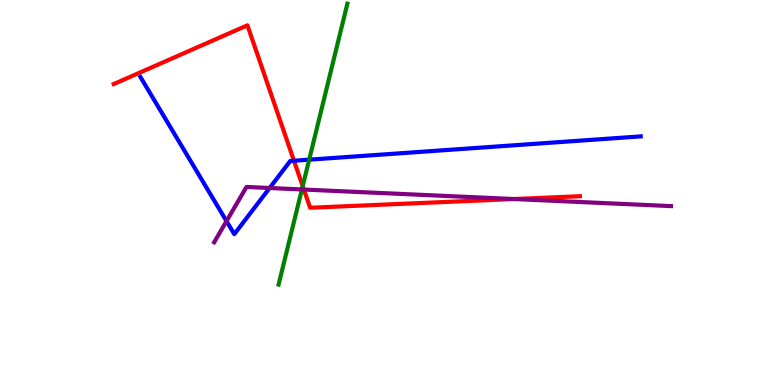[{'lines': ['blue', 'red'], 'intersections': [{'x': 3.79, 'y': 5.82}]}, {'lines': ['green', 'red'], 'intersections': [{'x': 3.91, 'y': 5.17}]}, {'lines': ['purple', 'red'], 'intersections': [{'x': 3.92, 'y': 5.08}, {'x': 6.63, 'y': 4.83}]}, {'lines': ['blue', 'green'], 'intersections': [{'x': 3.99, 'y': 5.85}]}, {'lines': ['blue', 'purple'], 'intersections': [{'x': 2.92, 'y': 4.26}, {'x': 3.48, 'y': 5.12}]}, {'lines': ['green', 'purple'], 'intersections': [{'x': 3.9, 'y': 5.08}]}]